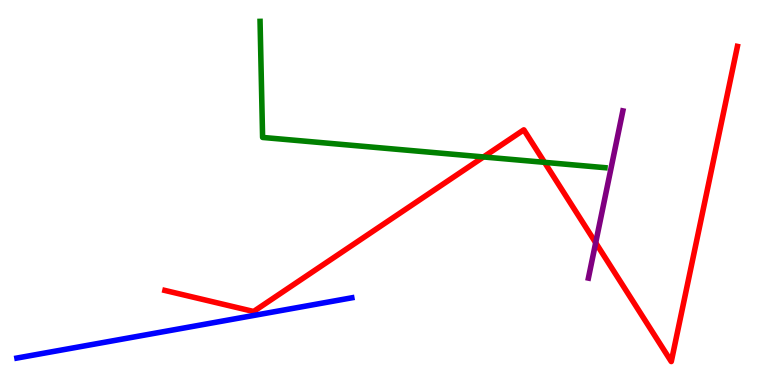[{'lines': ['blue', 'red'], 'intersections': []}, {'lines': ['green', 'red'], 'intersections': [{'x': 6.24, 'y': 5.92}, {'x': 7.03, 'y': 5.78}]}, {'lines': ['purple', 'red'], 'intersections': [{'x': 7.69, 'y': 3.69}]}, {'lines': ['blue', 'green'], 'intersections': []}, {'lines': ['blue', 'purple'], 'intersections': []}, {'lines': ['green', 'purple'], 'intersections': []}]